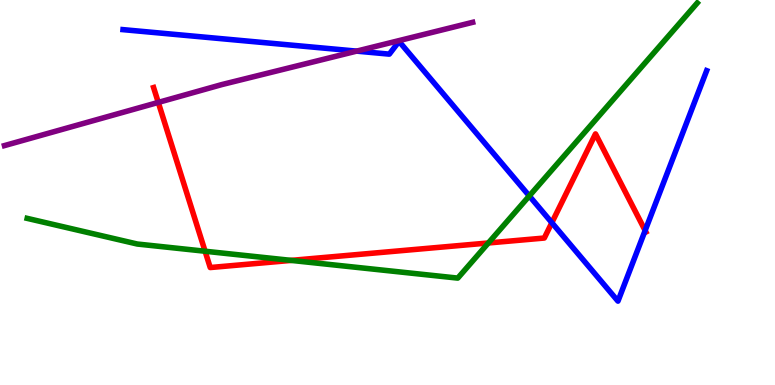[{'lines': ['blue', 'red'], 'intersections': [{'x': 7.12, 'y': 4.22}, {'x': 8.32, 'y': 4.01}]}, {'lines': ['green', 'red'], 'intersections': [{'x': 2.65, 'y': 3.47}, {'x': 3.76, 'y': 3.24}, {'x': 6.3, 'y': 3.69}]}, {'lines': ['purple', 'red'], 'intersections': [{'x': 2.04, 'y': 7.34}]}, {'lines': ['blue', 'green'], 'intersections': [{'x': 6.83, 'y': 4.91}]}, {'lines': ['blue', 'purple'], 'intersections': [{'x': 4.6, 'y': 8.67}]}, {'lines': ['green', 'purple'], 'intersections': []}]